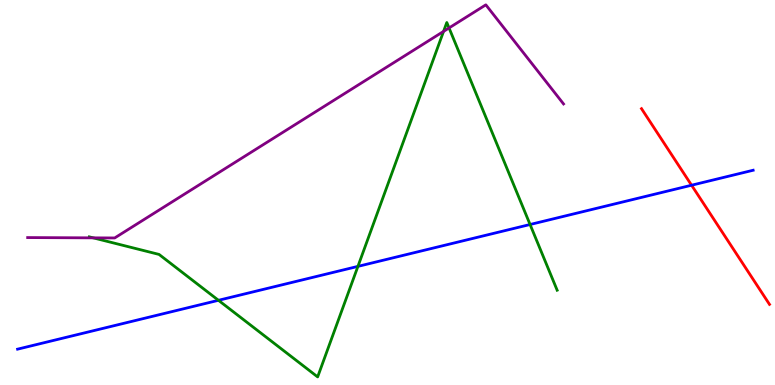[{'lines': ['blue', 'red'], 'intersections': [{'x': 8.92, 'y': 5.19}]}, {'lines': ['green', 'red'], 'intersections': []}, {'lines': ['purple', 'red'], 'intersections': []}, {'lines': ['blue', 'green'], 'intersections': [{'x': 2.82, 'y': 2.2}, {'x': 4.62, 'y': 3.08}, {'x': 6.84, 'y': 4.17}]}, {'lines': ['blue', 'purple'], 'intersections': []}, {'lines': ['green', 'purple'], 'intersections': [{'x': 1.2, 'y': 3.82}, {'x': 5.72, 'y': 9.18}, {'x': 5.79, 'y': 9.27}]}]